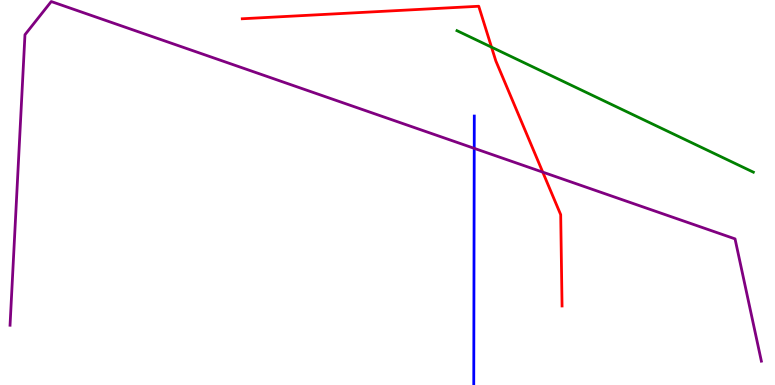[{'lines': ['blue', 'red'], 'intersections': []}, {'lines': ['green', 'red'], 'intersections': [{'x': 6.34, 'y': 8.77}]}, {'lines': ['purple', 'red'], 'intersections': [{'x': 7.0, 'y': 5.53}]}, {'lines': ['blue', 'green'], 'intersections': []}, {'lines': ['blue', 'purple'], 'intersections': [{'x': 6.12, 'y': 6.15}]}, {'lines': ['green', 'purple'], 'intersections': []}]